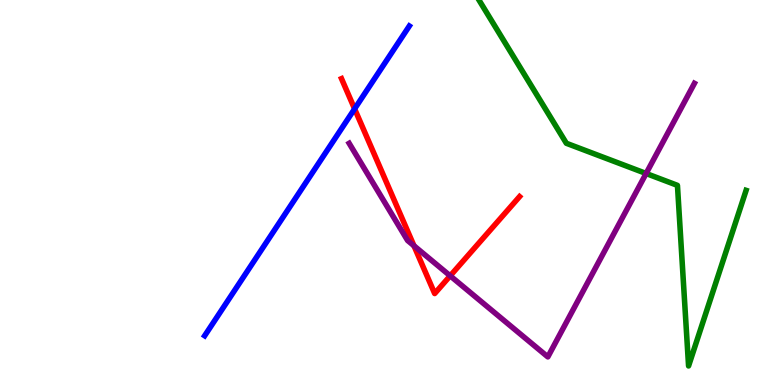[{'lines': ['blue', 'red'], 'intersections': [{'x': 4.58, 'y': 7.17}]}, {'lines': ['green', 'red'], 'intersections': []}, {'lines': ['purple', 'red'], 'intersections': [{'x': 5.34, 'y': 3.62}, {'x': 5.81, 'y': 2.84}]}, {'lines': ['blue', 'green'], 'intersections': []}, {'lines': ['blue', 'purple'], 'intersections': []}, {'lines': ['green', 'purple'], 'intersections': [{'x': 8.34, 'y': 5.49}]}]